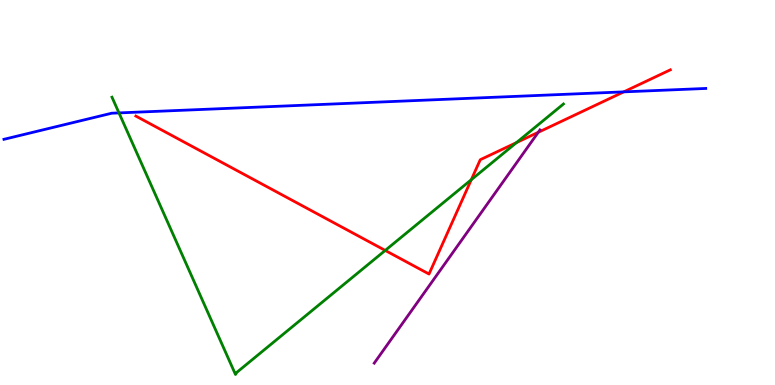[{'lines': ['blue', 'red'], 'intersections': [{'x': 8.05, 'y': 7.61}]}, {'lines': ['green', 'red'], 'intersections': [{'x': 4.97, 'y': 3.5}, {'x': 6.08, 'y': 5.33}, {'x': 6.66, 'y': 6.3}]}, {'lines': ['purple', 'red'], 'intersections': [{'x': 6.95, 'y': 6.56}]}, {'lines': ['blue', 'green'], 'intersections': [{'x': 1.54, 'y': 7.07}]}, {'lines': ['blue', 'purple'], 'intersections': []}, {'lines': ['green', 'purple'], 'intersections': []}]